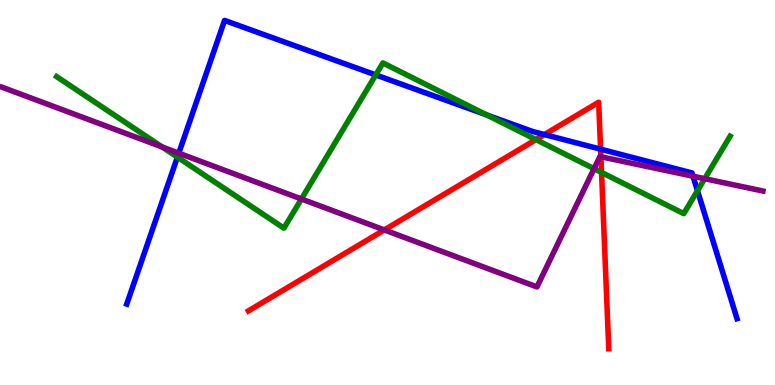[{'lines': ['blue', 'red'], 'intersections': [{'x': 7.02, 'y': 6.5}, {'x': 7.75, 'y': 6.13}]}, {'lines': ['green', 'red'], 'intersections': [{'x': 6.92, 'y': 6.37}, {'x': 7.76, 'y': 5.52}]}, {'lines': ['purple', 'red'], 'intersections': [{'x': 4.96, 'y': 4.03}, {'x': 7.75, 'y': 5.93}]}, {'lines': ['blue', 'green'], 'intersections': [{'x': 2.29, 'y': 5.92}, {'x': 4.85, 'y': 8.05}, {'x': 6.28, 'y': 7.01}, {'x': 9.0, 'y': 5.05}]}, {'lines': ['blue', 'purple'], 'intersections': [{'x': 2.31, 'y': 6.02}, {'x': 8.94, 'y': 5.42}]}, {'lines': ['green', 'purple'], 'intersections': [{'x': 2.09, 'y': 6.18}, {'x': 3.89, 'y': 4.83}, {'x': 7.67, 'y': 5.62}, {'x': 9.09, 'y': 5.36}]}]